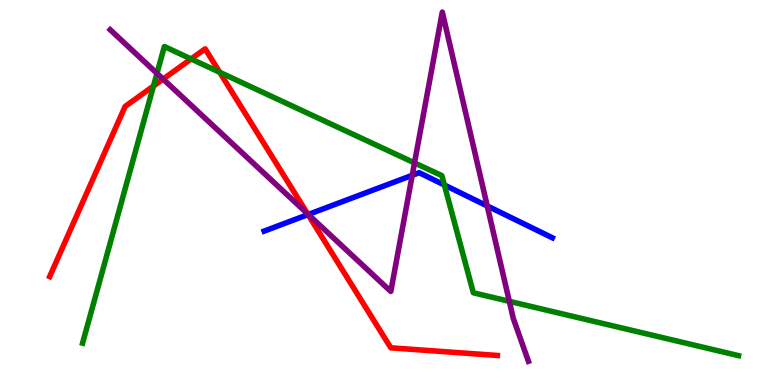[{'lines': ['blue', 'red'], 'intersections': [{'x': 3.97, 'y': 4.43}]}, {'lines': ['green', 'red'], 'intersections': [{'x': 1.98, 'y': 7.77}, {'x': 2.47, 'y': 8.47}, {'x': 2.83, 'y': 8.12}]}, {'lines': ['purple', 'red'], 'intersections': [{'x': 2.1, 'y': 7.95}, {'x': 3.97, 'y': 4.45}]}, {'lines': ['blue', 'green'], 'intersections': [{'x': 5.73, 'y': 5.19}]}, {'lines': ['blue', 'purple'], 'intersections': [{'x': 3.98, 'y': 4.43}, {'x': 5.32, 'y': 5.45}, {'x': 6.29, 'y': 4.65}]}, {'lines': ['green', 'purple'], 'intersections': [{'x': 2.03, 'y': 8.09}, {'x': 5.35, 'y': 5.77}, {'x': 6.57, 'y': 2.17}]}]